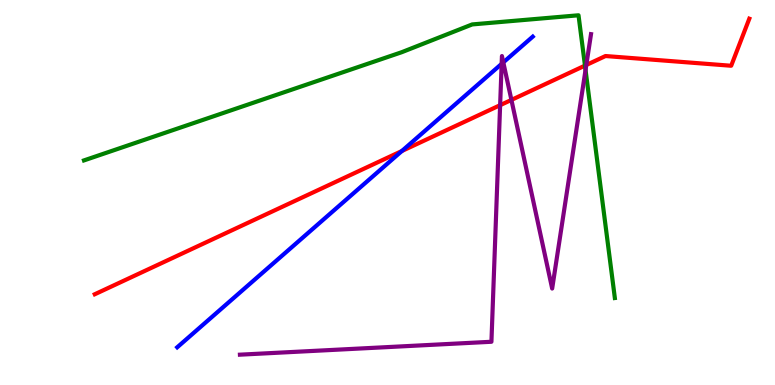[{'lines': ['blue', 'red'], 'intersections': [{'x': 5.19, 'y': 6.08}]}, {'lines': ['green', 'red'], 'intersections': [{'x': 7.55, 'y': 8.3}]}, {'lines': ['purple', 'red'], 'intersections': [{'x': 6.45, 'y': 7.27}, {'x': 6.6, 'y': 7.4}, {'x': 7.57, 'y': 8.31}]}, {'lines': ['blue', 'green'], 'intersections': []}, {'lines': ['blue', 'purple'], 'intersections': [{'x': 6.47, 'y': 8.34}, {'x': 6.49, 'y': 8.38}]}, {'lines': ['green', 'purple'], 'intersections': [{'x': 7.56, 'y': 8.18}]}]